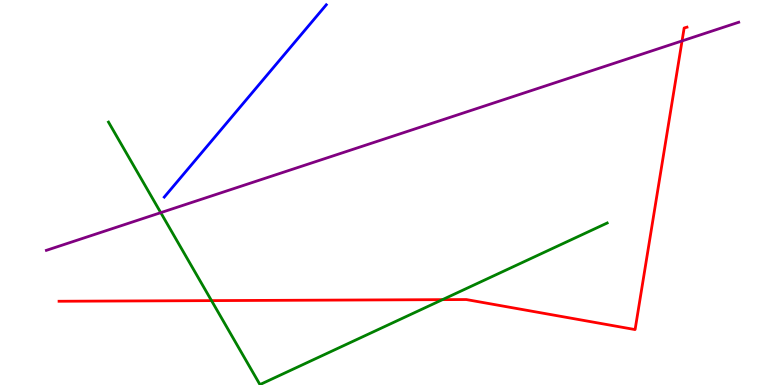[{'lines': ['blue', 'red'], 'intersections': []}, {'lines': ['green', 'red'], 'intersections': [{'x': 2.73, 'y': 2.19}, {'x': 5.71, 'y': 2.22}]}, {'lines': ['purple', 'red'], 'intersections': [{'x': 8.8, 'y': 8.94}]}, {'lines': ['blue', 'green'], 'intersections': []}, {'lines': ['blue', 'purple'], 'intersections': []}, {'lines': ['green', 'purple'], 'intersections': [{'x': 2.07, 'y': 4.48}]}]